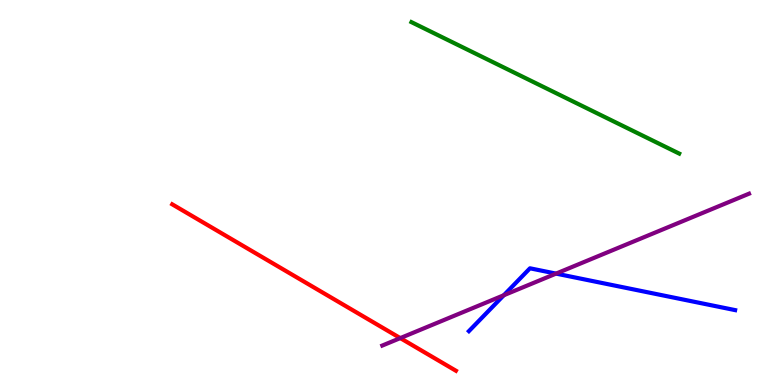[{'lines': ['blue', 'red'], 'intersections': []}, {'lines': ['green', 'red'], 'intersections': []}, {'lines': ['purple', 'red'], 'intersections': [{'x': 5.16, 'y': 1.22}]}, {'lines': ['blue', 'green'], 'intersections': []}, {'lines': ['blue', 'purple'], 'intersections': [{'x': 6.5, 'y': 2.33}, {'x': 7.17, 'y': 2.89}]}, {'lines': ['green', 'purple'], 'intersections': []}]